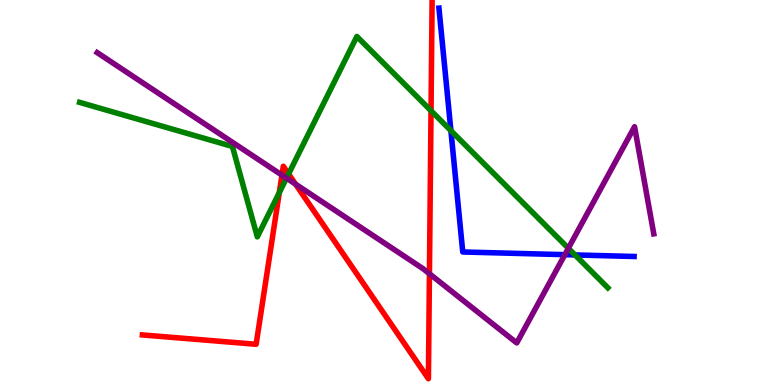[{'lines': ['blue', 'red'], 'intersections': []}, {'lines': ['green', 'red'], 'intersections': [{'x': 3.6, 'y': 5.0}, {'x': 3.72, 'y': 5.48}, {'x': 5.56, 'y': 7.12}]}, {'lines': ['purple', 'red'], 'intersections': [{'x': 3.64, 'y': 5.45}, {'x': 3.81, 'y': 5.22}, {'x': 5.54, 'y': 2.89}]}, {'lines': ['blue', 'green'], 'intersections': [{'x': 5.82, 'y': 6.61}, {'x': 7.42, 'y': 3.38}]}, {'lines': ['blue', 'purple'], 'intersections': [{'x': 7.29, 'y': 3.39}]}, {'lines': ['green', 'purple'], 'intersections': [{'x': 3.7, 'y': 5.37}, {'x': 7.33, 'y': 3.55}]}]